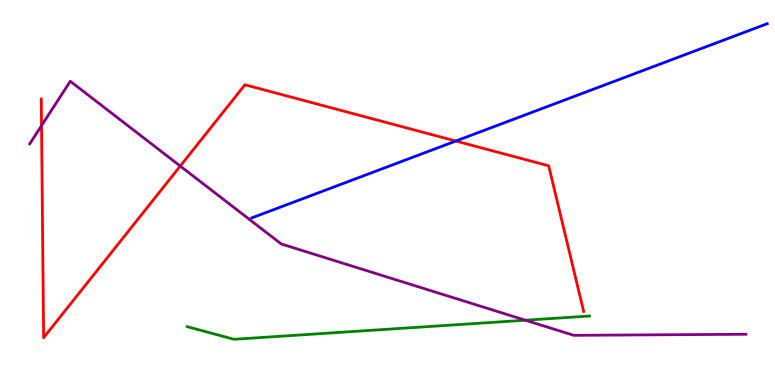[{'lines': ['blue', 'red'], 'intersections': [{'x': 5.88, 'y': 6.34}]}, {'lines': ['green', 'red'], 'intersections': []}, {'lines': ['purple', 'red'], 'intersections': [{'x': 0.536, 'y': 6.74}, {'x': 2.33, 'y': 5.69}]}, {'lines': ['blue', 'green'], 'intersections': []}, {'lines': ['blue', 'purple'], 'intersections': []}, {'lines': ['green', 'purple'], 'intersections': [{'x': 6.78, 'y': 1.68}]}]